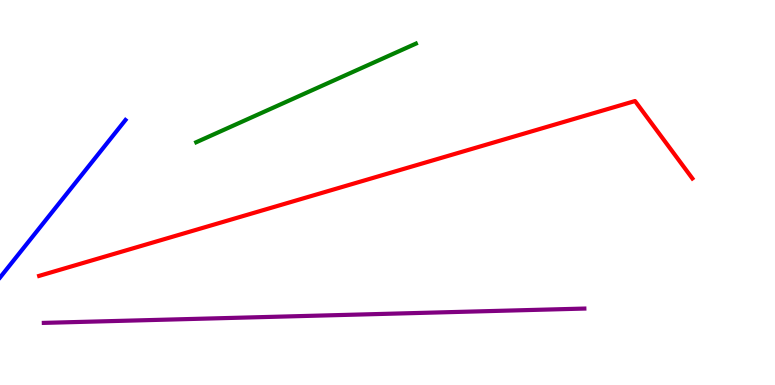[{'lines': ['blue', 'red'], 'intersections': []}, {'lines': ['green', 'red'], 'intersections': []}, {'lines': ['purple', 'red'], 'intersections': []}, {'lines': ['blue', 'green'], 'intersections': []}, {'lines': ['blue', 'purple'], 'intersections': []}, {'lines': ['green', 'purple'], 'intersections': []}]